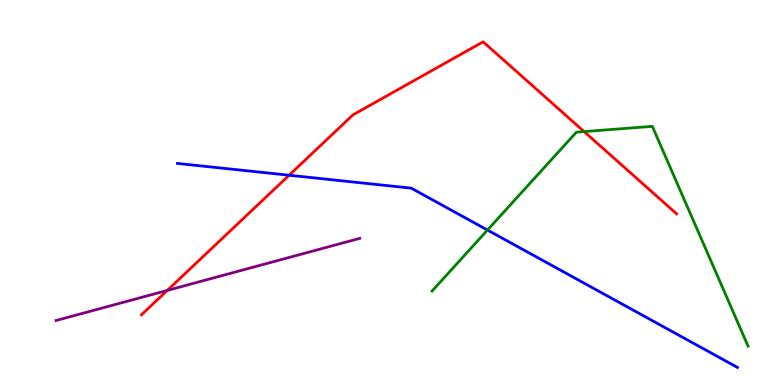[{'lines': ['blue', 'red'], 'intersections': [{'x': 3.73, 'y': 5.45}]}, {'lines': ['green', 'red'], 'intersections': [{'x': 7.54, 'y': 6.58}]}, {'lines': ['purple', 'red'], 'intersections': [{'x': 2.16, 'y': 2.46}]}, {'lines': ['blue', 'green'], 'intersections': [{'x': 6.29, 'y': 4.02}]}, {'lines': ['blue', 'purple'], 'intersections': []}, {'lines': ['green', 'purple'], 'intersections': []}]